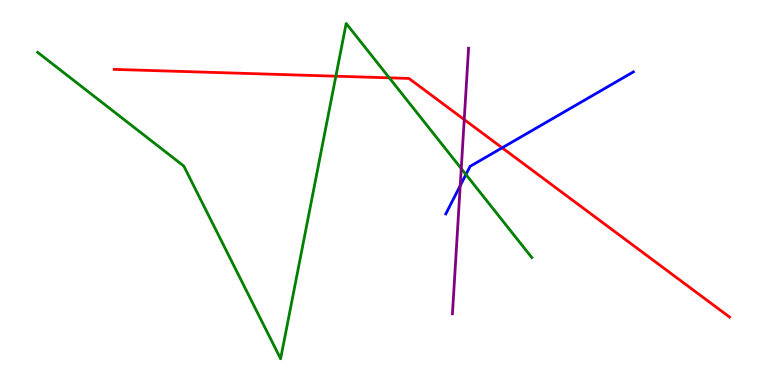[{'lines': ['blue', 'red'], 'intersections': [{'x': 6.48, 'y': 6.16}]}, {'lines': ['green', 'red'], 'intersections': [{'x': 4.33, 'y': 8.02}, {'x': 5.02, 'y': 7.98}]}, {'lines': ['purple', 'red'], 'intersections': [{'x': 5.99, 'y': 6.89}]}, {'lines': ['blue', 'green'], 'intersections': [{'x': 6.01, 'y': 5.47}]}, {'lines': ['blue', 'purple'], 'intersections': [{'x': 5.94, 'y': 5.18}]}, {'lines': ['green', 'purple'], 'intersections': [{'x': 5.95, 'y': 5.62}]}]